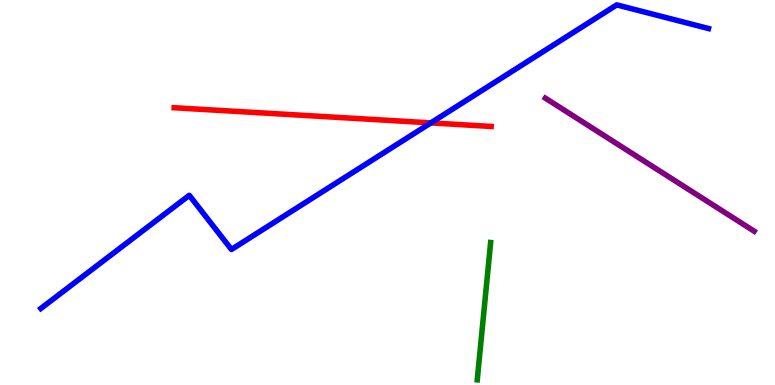[{'lines': ['blue', 'red'], 'intersections': [{'x': 5.56, 'y': 6.81}]}, {'lines': ['green', 'red'], 'intersections': []}, {'lines': ['purple', 'red'], 'intersections': []}, {'lines': ['blue', 'green'], 'intersections': []}, {'lines': ['blue', 'purple'], 'intersections': []}, {'lines': ['green', 'purple'], 'intersections': []}]